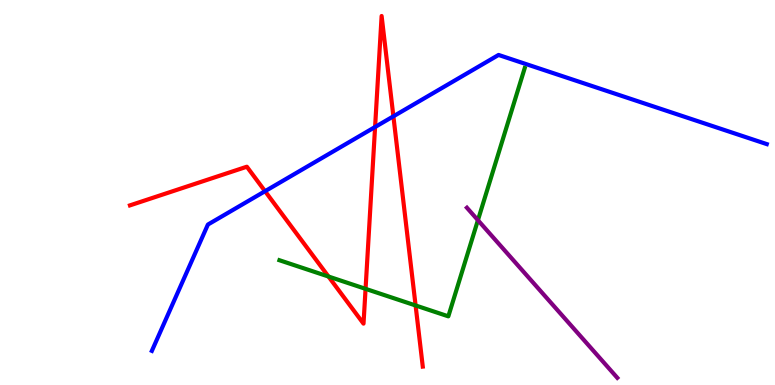[{'lines': ['blue', 'red'], 'intersections': [{'x': 3.42, 'y': 5.03}, {'x': 4.84, 'y': 6.7}, {'x': 5.08, 'y': 6.98}]}, {'lines': ['green', 'red'], 'intersections': [{'x': 4.24, 'y': 2.82}, {'x': 4.72, 'y': 2.5}, {'x': 5.36, 'y': 2.07}]}, {'lines': ['purple', 'red'], 'intersections': []}, {'lines': ['blue', 'green'], 'intersections': []}, {'lines': ['blue', 'purple'], 'intersections': []}, {'lines': ['green', 'purple'], 'intersections': [{'x': 6.17, 'y': 4.28}]}]